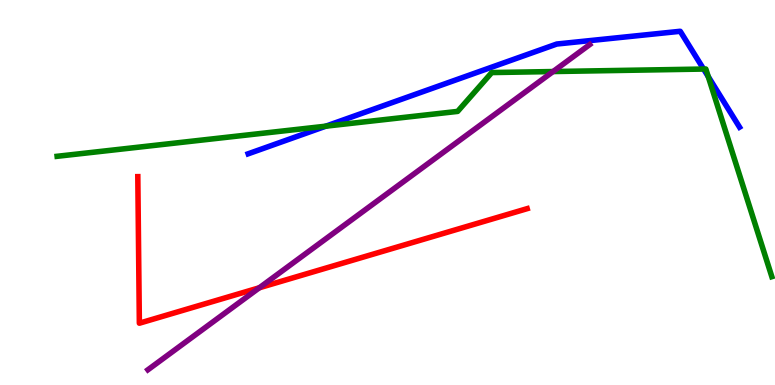[{'lines': ['blue', 'red'], 'intersections': []}, {'lines': ['green', 'red'], 'intersections': []}, {'lines': ['purple', 'red'], 'intersections': [{'x': 3.35, 'y': 2.53}]}, {'lines': ['blue', 'green'], 'intersections': [{'x': 4.2, 'y': 6.72}, {'x': 9.08, 'y': 8.21}, {'x': 9.14, 'y': 8.01}]}, {'lines': ['blue', 'purple'], 'intersections': []}, {'lines': ['green', 'purple'], 'intersections': [{'x': 7.14, 'y': 8.14}]}]